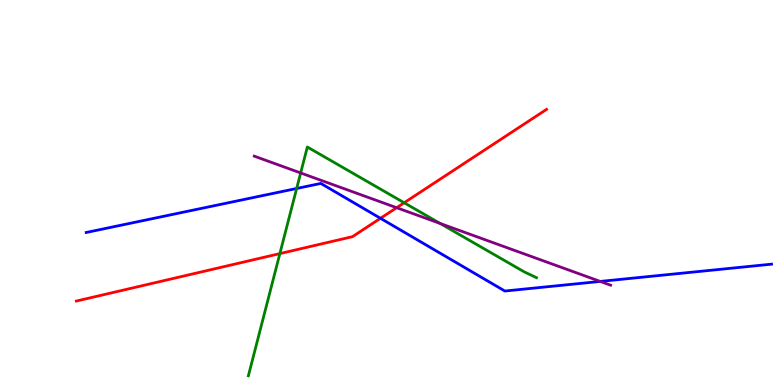[{'lines': ['blue', 'red'], 'intersections': [{'x': 4.91, 'y': 4.33}]}, {'lines': ['green', 'red'], 'intersections': [{'x': 3.61, 'y': 3.41}, {'x': 5.22, 'y': 4.73}]}, {'lines': ['purple', 'red'], 'intersections': [{'x': 5.12, 'y': 4.61}]}, {'lines': ['blue', 'green'], 'intersections': [{'x': 3.83, 'y': 5.1}]}, {'lines': ['blue', 'purple'], 'intersections': [{'x': 7.74, 'y': 2.69}]}, {'lines': ['green', 'purple'], 'intersections': [{'x': 3.88, 'y': 5.51}, {'x': 5.68, 'y': 4.2}]}]